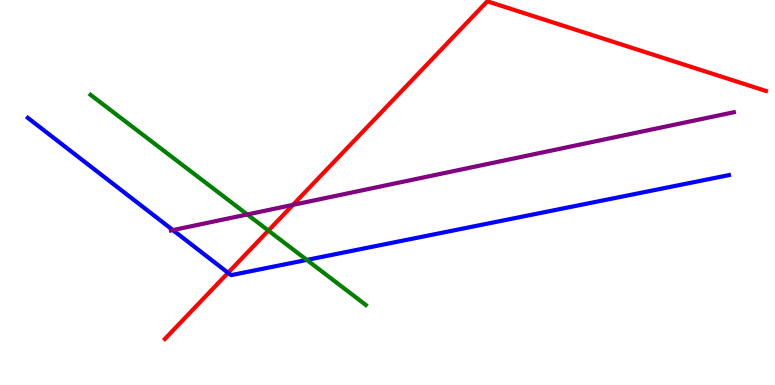[{'lines': ['blue', 'red'], 'intersections': [{'x': 2.94, 'y': 2.91}]}, {'lines': ['green', 'red'], 'intersections': [{'x': 3.46, 'y': 4.01}]}, {'lines': ['purple', 'red'], 'intersections': [{'x': 3.78, 'y': 4.68}]}, {'lines': ['blue', 'green'], 'intersections': [{'x': 3.96, 'y': 3.25}]}, {'lines': ['blue', 'purple'], 'intersections': [{'x': 2.23, 'y': 4.02}]}, {'lines': ['green', 'purple'], 'intersections': [{'x': 3.19, 'y': 4.43}]}]